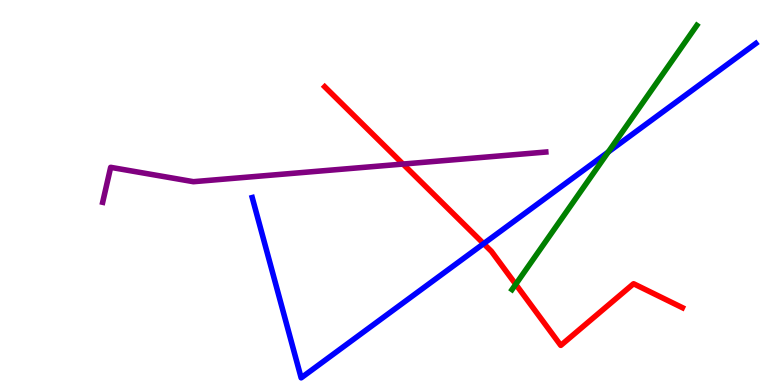[{'lines': ['blue', 'red'], 'intersections': [{'x': 6.24, 'y': 3.67}]}, {'lines': ['green', 'red'], 'intersections': [{'x': 6.65, 'y': 2.62}]}, {'lines': ['purple', 'red'], 'intersections': [{'x': 5.2, 'y': 5.74}]}, {'lines': ['blue', 'green'], 'intersections': [{'x': 7.85, 'y': 6.05}]}, {'lines': ['blue', 'purple'], 'intersections': []}, {'lines': ['green', 'purple'], 'intersections': []}]